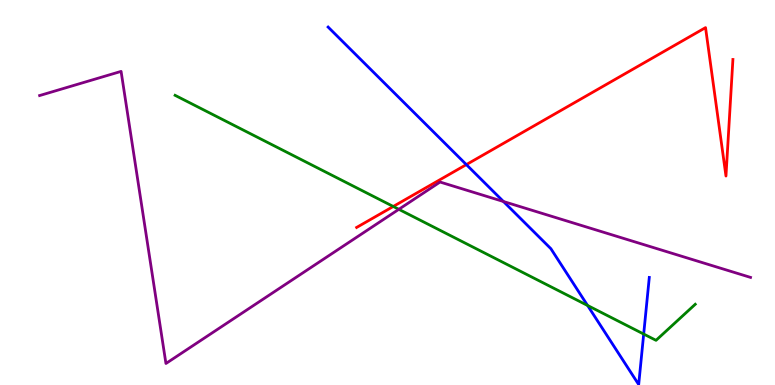[{'lines': ['blue', 'red'], 'intersections': [{'x': 6.02, 'y': 5.72}]}, {'lines': ['green', 'red'], 'intersections': [{'x': 5.07, 'y': 4.64}]}, {'lines': ['purple', 'red'], 'intersections': []}, {'lines': ['blue', 'green'], 'intersections': [{'x': 7.58, 'y': 2.07}, {'x': 8.31, 'y': 1.32}]}, {'lines': ['blue', 'purple'], 'intersections': [{'x': 6.5, 'y': 4.77}]}, {'lines': ['green', 'purple'], 'intersections': [{'x': 5.15, 'y': 4.56}]}]